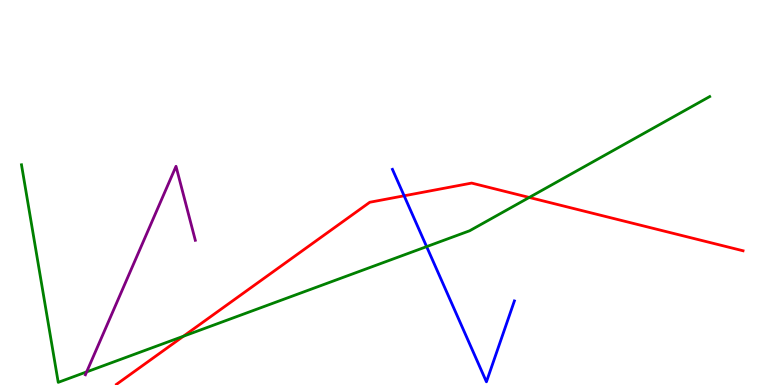[{'lines': ['blue', 'red'], 'intersections': [{'x': 5.21, 'y': 4.91}]}, {'lines': ['green', 'red'], 'intersections': [{'x': 2.37, 'y': 1.27}, {'x': 6.83, 'y': 4.87}]}, {'lines': ['purple', 'red'], 'intersections': []}, {'lines': ['blue', 'green'], 'intersections': [{'x': 5.5, 'y': 3.59}]}, {'lines': ['blue', 'purple'], 'intersections': []}, {'lines': ['green', 'purple'], 'intersections': [{'x': 1.12, 'y': 0.341}]}]